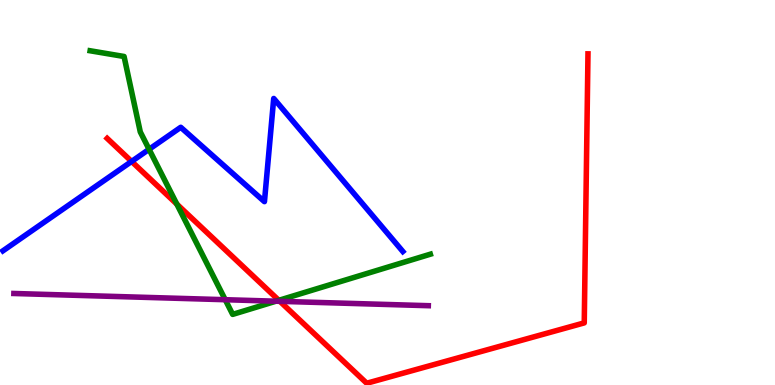[{'lines': ['blue', 'red'], 'intersections': [{'x': 1.7, 'y': 5.81}]}, {'lines': ['green', 'red'], 'intersections': [{'x': 2.28, 'y': 4.7}, {'x': 3.6, 'y': 2.2}]}, {'lines': ['purple', 'red'], 'intersections': [{'x': 3.61, 'y': 2.17}]}, {'lines': ['blue', 'green'], 'intersections': [{'x': 1.92, 'y': 6.12}]}, {'lines': ['blue', 'purple'], 'intersections': []}, {'lines': ['green', 'purple'], 'intersections': [{'x': 2.91, 'y': 2.22}, {'x': 3.56, 'y': 2.18}]}]